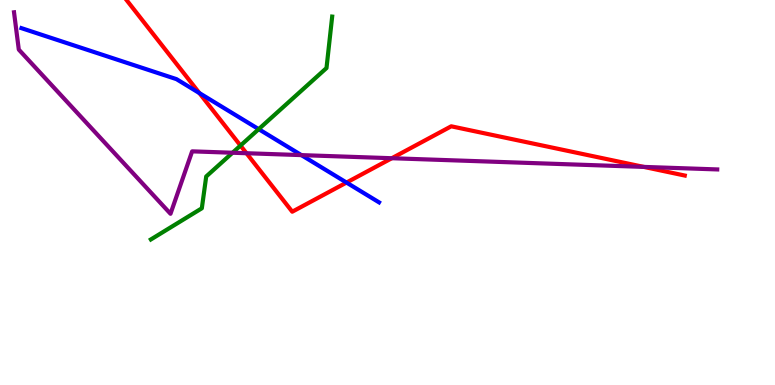[{'lines': ['blue', 'red'], 'intersections': [{'x': 2.57, 'y': 7.58}, {'x': 4.47, 'y': 5.26}]}, {'lines': ['green', 'red'], 'intersections': [{'x': 3.1, 'y': 6.22}]}, {'lines': ['purple', 'red'], 'intersections': [{'x': 3.18, 'y': 6.02}, {'x': 5.06, 'y': 5.89}, {'x': 8.31, 'y': 5.66}]}, {'lines': ['blue', 'green'], 'intersections': [{'x': 3.34, 'y': 6.65}]}, {'lines': ['blue', 'purple'], 'intersections': [{'x': 3.89, 'y': 5.97}]}, {'lines': ['green', 'purple'], 'intersections': [{'x': 3.0, 'y': 6.03}]}]